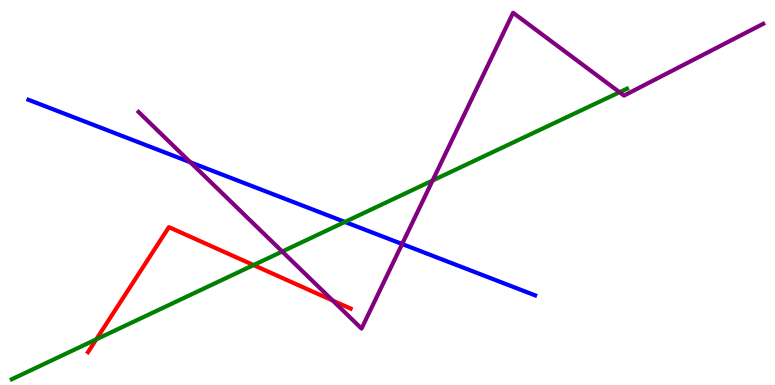[{'lines': ['blue', 'red'], 'intersections': []}, {'lines': ['green', 'red'], 'intersections': [{'x': 1.24, 'y': 1.19}, {'x': 3.27, 'y': 3.11}]}, {'lines': ['purple', 'red'], 'intersections': [{'x': 4.29, 'y': 2.19}]}, {'lines': ['blue', 'green'], 'intersections': [{'x': 4.45, 'y': 4.24}]}, {'lines': ['blue', 'purple'], 'intersections': [{'x': 2.46, 'y': 5.79}, {'x': 5.19, 'y': 3.66}]}, {'lines': ['green', 'purple'], 'intersections': [{'x': 3.64, 'y': 3.47}, {'x': 5.58, 'y': 5.31}, {'x': 7.99, 'y': 7.6}]}]